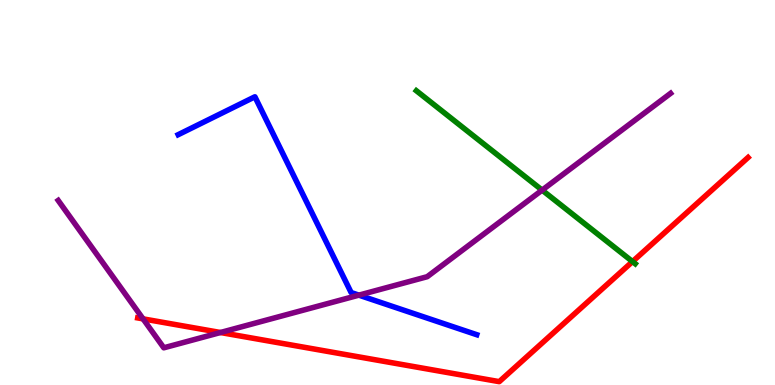[{'lines': ['blue', 'red'], 'intersections': []}, {'lines': ['green', 'red'], 'intersections': [{'x': 8.16, 'y': 3.21}]}, {'lines': ['purple', 'red'], 'intersections': [{'x': 1.85, 'y': 1.72}, {'x': 2.84, 'y': 1.36}]}, {'lines': ['blue', 'green'], 'intersections': []}, {'lines': ['blue', 'purple'], 'intersections': [{'x': 4.63, 'y': 2.33}]}, {'lines': ['green', 'purple'], 'intersections': [{'x': 6.99, 'y': 5.06}]}]